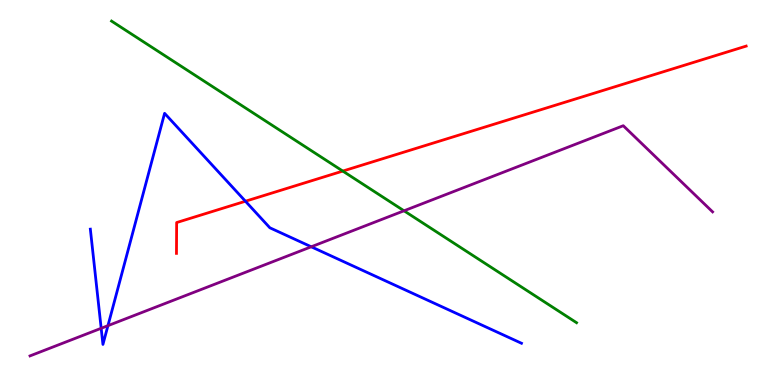[{'lines': ['blue', 'red'], 'intersections': [{'x': 3.17, 'y': 4.77}]}, {'lines': ['green', 'red'], 'intersections': [{'x': 4.42, 'y': 5.56}]}, {'lines': ['purple', 'red'], 'intersections': []}, {'lines': ['blue', 'green'], 'intersections': []}, {'lines': ['blue', 'purple'], 'intersections': [{'x': 1.31, 'y': 1.47}, {'x': 1.39, 'y': 1.54}, {'x': 4.02, 'y': 3.59}]}, {'lines': ['green', 'purple'], 'intersections': [{'x': 5.21, 'y': 4.52}]}]